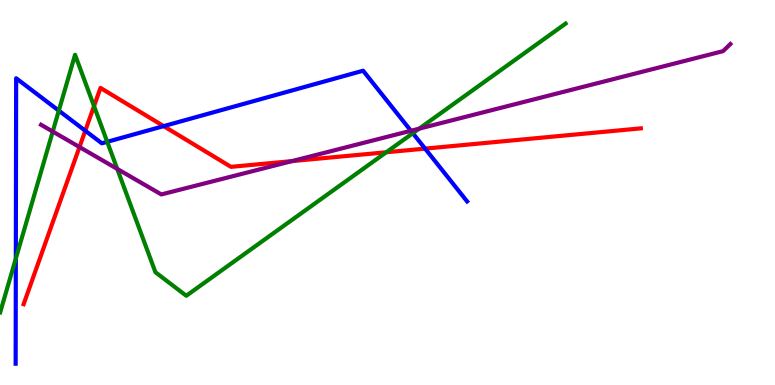[{'lines': ['blue', 'red'], 'intersections': [{'x': 1.1, 'y': 6.6}, {'x': 2.11, 'y': 6.72}, {'x': 5.49, 'y': 6.14}]}, {'lines': ['green', 'red'], 'intersections': [{'x': 1.21, 'y': 7.24}, {'x': 4.98, 'y': 6.05}]}, {'lines': ['purple', 'red'], 'intersections': [{'x': 1.03, 'y': 6.18}, {'x': 3.77, 'y': 5.82}]}, {'lines': ['blue', 'green'], 'intersections': [{'x': 0.204, 'y': 3.28}, {'x': 0.759, 'y': 7.13}, {'x': 1.38, 'y': 6.32}, {'x': 5.33, 'y': 6.54}]}, {'lines': ['blue', 'purple'], 'intersections': [{'x': 5.3, 'y': 6.6}]}, {'lines': ['green', 'purple'], 'intersections': [{'x': 0.681, 'y': 6.58}, {'x': 1.51, 'y': 5.61}, {'x': 5.41, 'y': 6.66}]}]